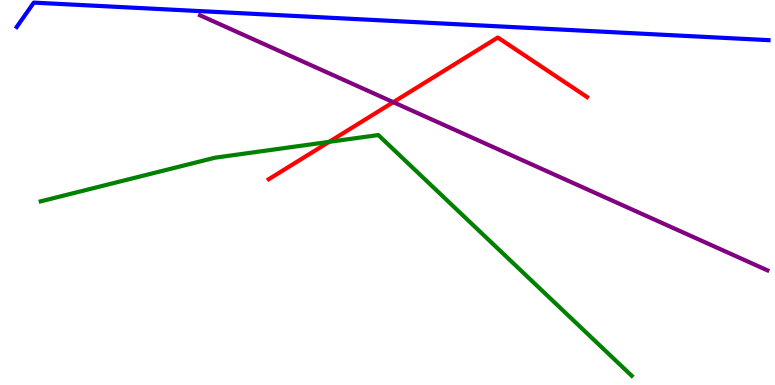[{'lines': ['blue', 'red'], 'intersections': []}, {'lines': ['green', 'red'], 'intersections': [{'x': 4.25, 'y': 6.32}]}, {'lines': ['purple', 'red'], 'intersections': [{'x': 5.07, 'y': 7.35}]}, {'lines': ['blue', 'green'], 'intersections': []}, {'lines': ['blue', 'purple'], 'intersections': []}, {'lines': ['green', 'purple'], 'intersections': []}]